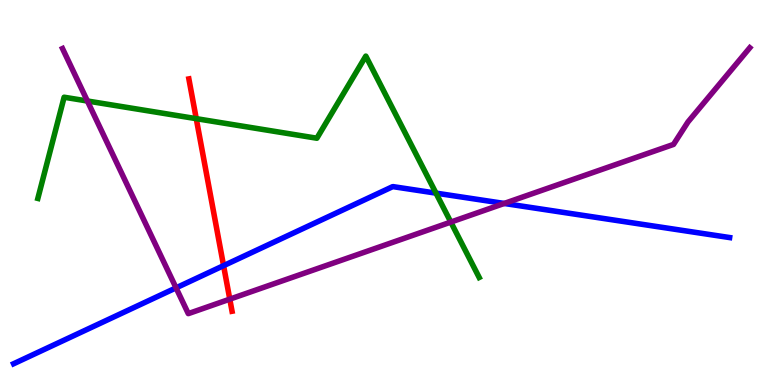[{'lines': ['blue', 'red'], 'intersections': [{'x': 2.88, 'y': 3.1}]}, {'lines': ['green', 'red'], 'intersections': [{'x': 2.53, 'y': 6.92}]}, {'lines': ['purple', 'red'], 'intersections': [{'x': 2.97, 'y': 2.23}]}, {'lines': ['blue', 'green'], 'intersections': [{'x': 5.63, 'y': 4.98}]}, {'lines': ['blue', 'purple'], 'intersections': [{'x': 2.27, 'y': 2.52}, {'x': 6.51, 'y': 4.72}]}, {'lines': ['green', 'purple'], 'intersections': [{'x': 1.13, 'y': 7.38}, {'x': 5.82, 'y': 4.23}]}]